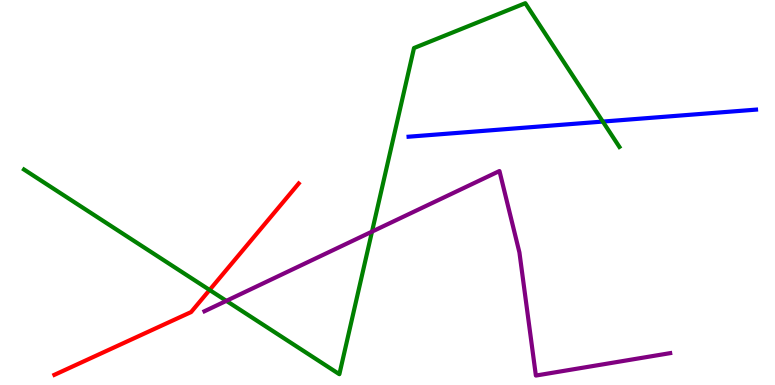[{'lines': ['blue', 'red'], 'intersections': []}, {'lines': ['green', 'red'], 'intersections': [{'x': 2.7, 'y': 2.47}]}, {'lines': ['purple', 'red'], 'intersections': []}, {'lines': ['blue', 'green'], 'intersections': [{'x': 7.78, 'y': 6.84}]}, {'lines': ['blue', 'purple'], 'intersections': []}, {'lines': ['green', 'purple'], 'intersections': [{'x': 2.92, 'y': 2.19}, {'x': 4.8, 'y': 3.98}]}]